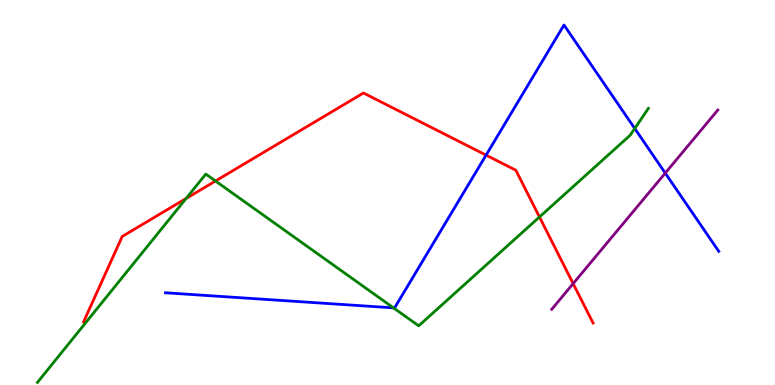[{'lines': ['blue', 'red'], 'intersections': [{'x': 6.27, 'y': 5.97}]}, {'lines': ['green', 'red'], 'intersections': [{'x': 2.4, 'y': 4.84}, {'x': 2.78, 'y': 5.3}, {'x': 6.96, 'y': 4.36}]}, {'lines': ['purple', 'red'], 'intersections': [{'x': 7.4, 'y': 2.63}]}, {'lines': ['blue', 'green'], 'intersections': [{'x': 5.08, 'y': 2.0}, {'x': 8.19, 'y': 6.66}]}, {'lines': ['blue', 'purple'], 'intersections': [{'x': 8.58, 'y': 5.5}]}, {'lines': ['green', 'purple'], 'intersections': []}]